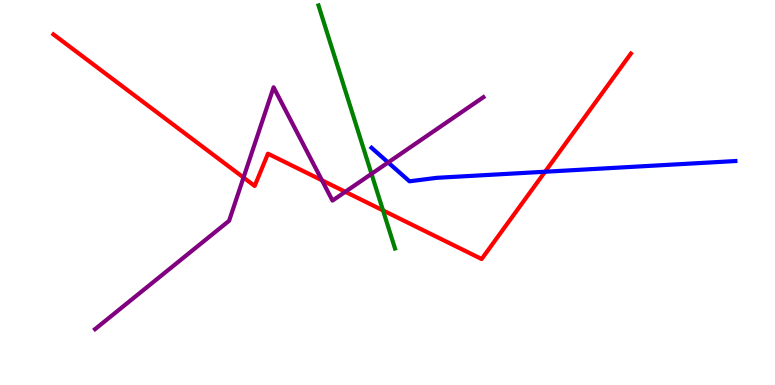[{'lines': ['blue', 'red'], 'intersections': [{'x': 7.03, 'y': 5.54}]}, {'lines': ['green', 'red'], 'intersections': [{'x': 4.94, 'y': 4.53}]}, {'lines': ['purple', 'red'], 'intersections': [{'x': 3.14, 'y': 5.39}, {'x': 4.15, 'y': 5.32}, {'x': 4.46, 'y': 5.02}]}, {'lines': ['blue', 'green'], 'intersections': []}, {'lines': ['blue', 'purple'], 'intersections': [{'x': 5.01, 'y': 5.78}]}, {'lines': ['green', 'purple'], 'intersections': [{'x': 4.79, 'y': 5.48}]}]